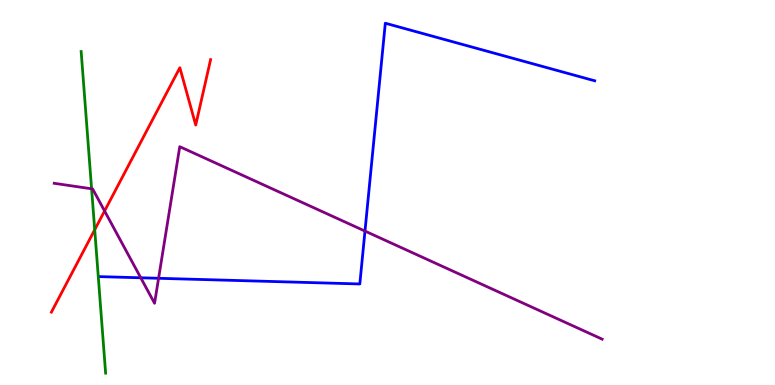[{'lines': ['blue', 'red'], 'intersections': []}, {'lines': ['green', 'red'], 'intersections': [{'x': 1.22, 'y': 4.03}]}, {'lines': ['purple', 'red'], 'intersections': [{'x': 1.35, 'y': 4.52}]}, {'lines': ['blue', 'green'], 'intersections': []}, {'lines': ['blue', 'purple'], 'intersections': [{'x': 1.82, 'y': 2.78}, {'x': 2.05, 'y': 2.77}, {'x': 4.71, 'y': 4.0}]}, {'lines': ['green', 'purple'], 'intersections': [{'x': 1.18, 'y': 5.1}]}]